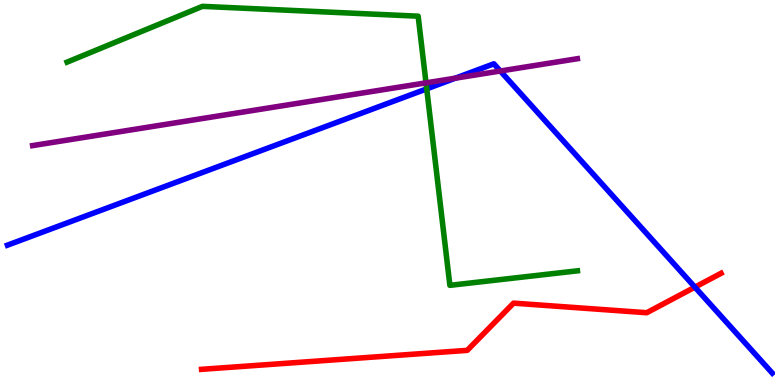[{'lines': ['blue', 'red'], 'intersections': [{'x': 8.97, 'y': 2.54}]}, {'lines': ['green', 'red'], 'intersections': []}, {'lines': ['purple', 'red'], 'intersections': []}, {'lines': ['blue', 'green'], 'intersections': [{'x': 5.51, 'y': 7.69}]}, {'lines': ['blue', 'purple'], 'intersections': [{'x': 5.88, 'y': 7.97}, {'x': 6.46, 'y': 8.16}]}, {'lines': ['green', 'purple'], 'intersections': [{'x': 5.5, 'y': 7.85}]}]